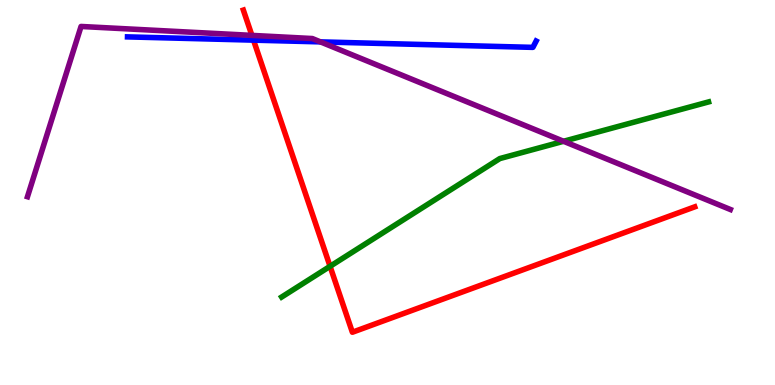[{'lines': ['blue', 'red'], 'intersections': [{'x': 3.27, 'y': 8.96}]}, {'lines': ['green', 'red'], 'intersections': [{'x': 4.26, 'y': 3.08}]}, {'lines': ['purple', 'red'], 'intersections': [{'x': 3.25, 'y': 9.08}]}, {'lines': ['blue', 'green'], 'intersections': []}, {'lines': ['blue', 'purple'], 'intersections': [{'x': 4.13, 'y': 8.91}]}, {'lines': ['green', 'purple'], 'intersections': [{'x': 7.27, 'y': 6.33}]}]